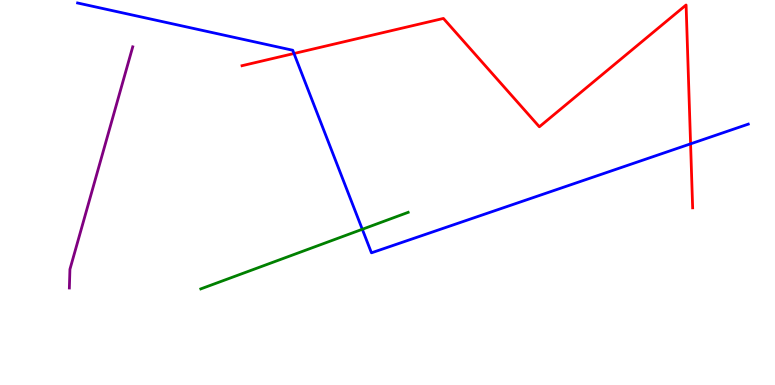[{'lines': ['blue', 'red'], 'intersections': [{'x': 3.79, 'y': 8.61}, {'x': 8.91, 'y': 6.26}]}, {'lines': ['green', 'red'], 'intersections': []}, {'lines': ['purple', 'red'], 'intersections': []}, {'lines': ['blue', 'green'], 'intersections': [{'x': 4.67, 'y': 4.04}]}, {'lines': ['blue', 'purple'], 'intersections': []}, {'lines': ['green', 'purple'], 'intersections': []}]